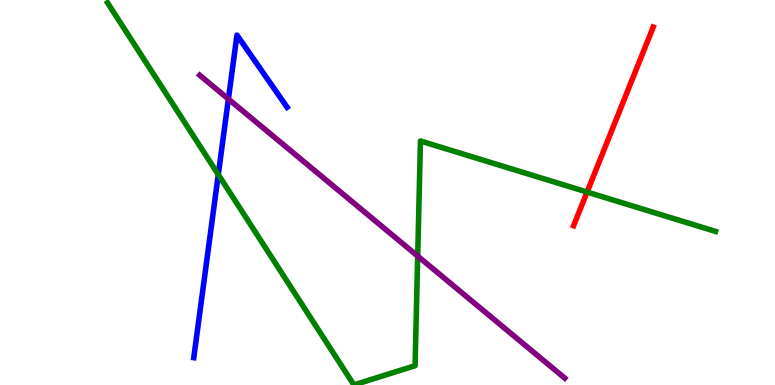[{'lines': ['blue', 'red'], 'intersections': []}, {'lines': ['green', 'red'], 'intersections': [{'x': 7.58, 'y': 5.01}]}, {'lines': ['purple', 'red'], 'intersections': []}, {'lines': ['blue', 'green'], 'intersections': [{'x': 2.82, 'y': 5.47}]}, {'lines': ['blue', 'purple'], 'intersections': [{'x': 2.95, 'y': 7.43}]}, {'lines': ['green', 'purple'], 'intersections': [{'x': 5.39, 'y': 3.35}]}]